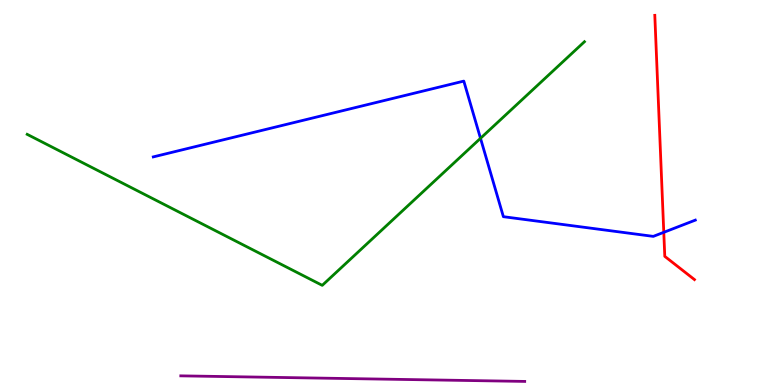[{'lines': ['blue', 'red'], 'intersections': [{'x': 8.56, 'y': 3.97}]}, {'lines': ['green', 'red'], 'intersections': []}, {'lines': ['purple', 'red'], 'intersections': []}, {'lines': ['blue', 'green'], 'intersections': [{'x': 6.2, 'y': 6.41}]}, {'lines': ['blue', 'purple'], 'intersections': []}, {'lines': ['green', 'purple'], 'intersections': []}]